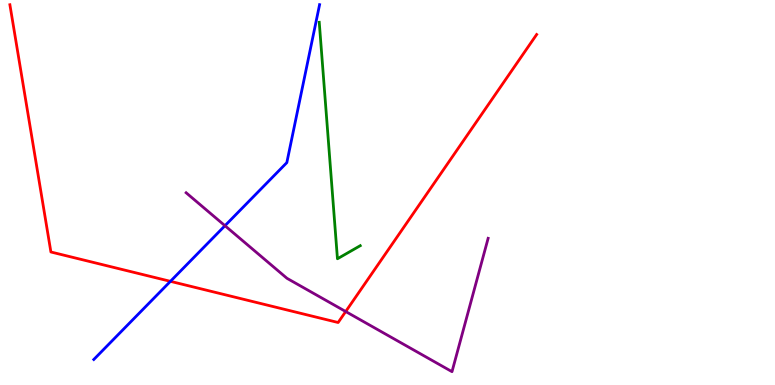[{'lines': ['blue', 'red'], 'intersections': [{'x': 2.2, 'y': 2.69}]}, {'lines': ['green', 'red'], 'intersections': []}, {'lines': ['purple', 'red'], 'intersections': [{'x': 4.46, 'y': 1.91}]}, {'lines': ['blue', 'green'], 'intersections': []}, {'lines': ['blue', 'purple'], 'intersections': [{'x': 2.9, 'y': 4.14}]}, {'lines': ['green', 'purple'], 'intersections': []}]